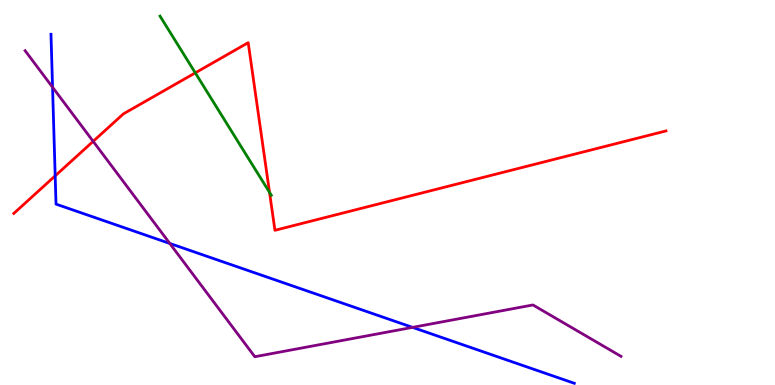[{'lines': ['blue', 'red'], 'intersections': [{'x': 0.712, 'y': 5.43}]}, {'lines': ['green', 'red'], 'intersections': [{'x': 2.52, 'y': 8.11}, {'x': 3.48, 'y': 5.0}]}, {'lines': ['purple', 'red'], 'intersections': [{'x': 1.2, 'y': 6.33}]}, {'lines': ['blue', 'green'], 'intersections': []}, {'lines': ['blue', 'purple'], 'intersections': [{'x': 0.678, 'y': 7.73}, {'x': 2.19, 'y': 3.68}, {'x': 5.32, 'y': 1.5}]}, {'lines': ['green', 'purple'], 'intersections': []}]